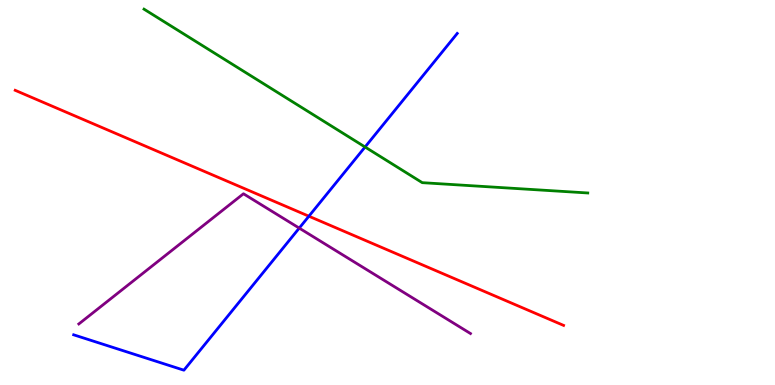[{'lines': ['blue', 'red'], 'intersections': [{'x': 3.99, 'y': 4.38}]}, {'lines': ['green', 'red'], 'intersections': []}, {'lines': ['purple', 'red'], 'intersections': []}, {'lines': ['blue', 'green'], 'intersections': [{'x': 4.71, 'y': 6.18}]}, {'lines': ['blue', 'purple'], 'intersections': [{'x': 3.86, 'y': 4.08}]}, {'lines': ['green', 'purple'], 'intersections': []}]